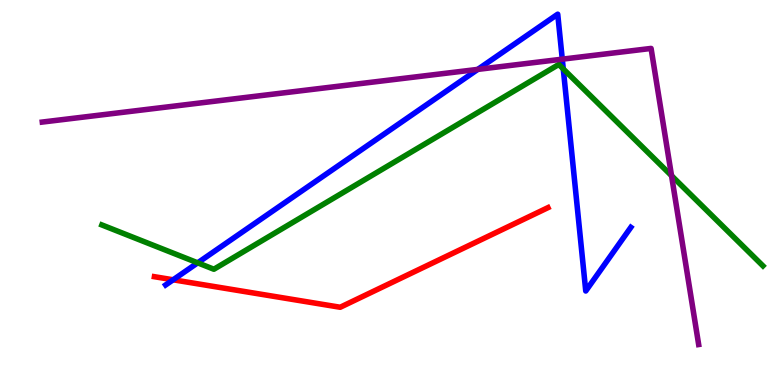[{'lines': ['blue', 'red'], 'intersections': [{'x': 2.23, 'y': 2.73}]}, {'lines': ['green', 'red'], 'intersections': []}, {'lines': ['purple', 'red'], 'intersections': []}, {'lines': ['blue', 'green'], 'intersections': [{'x': 2.55, 'y': 3.17}, {'x': 7.27, 'y': 8.21}]}, {'lines': ['blue', 'purple'], 'intersections': [{'x': 6.17, 'y': 8.2}, {'x': 7.26, 'y': 8.46}]}, {'lines': ['green', 'purple'], 'intersections': [{'x': 8.66, 'y': 5.44}]}]